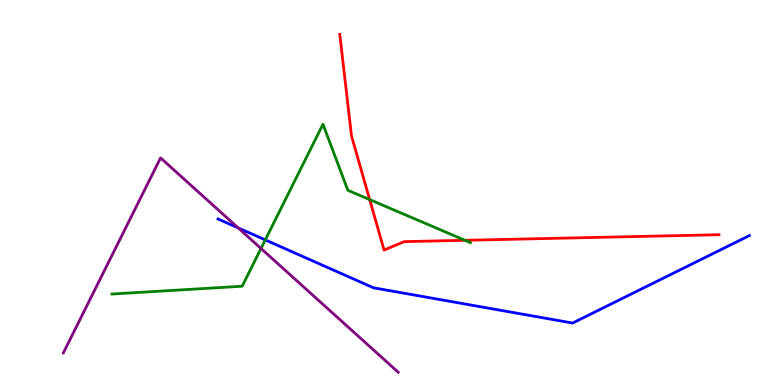[{'lines': ['blue', 'red'], 'intersections': []}, {'lines': ['green', 'red'], 'intersections': [{'x': 4.77, 'y': 4.82}, {'x': 6.0, 'y': 3.76}]}, {'lines': ['purple', 'red'], 'intersections': []}, {'lines': ['blue', 'green'], 'intersections': [{'x': 3.42, 'y': 3.77}]}, {'lines': ['blue', 'purple'], 'intersections': [{'x': 3.07, 'y': 4.08}]}, {'lines': ['green', 'purple'], 'intersections': [{'x': 3.37, 'y': 3.55}]}]